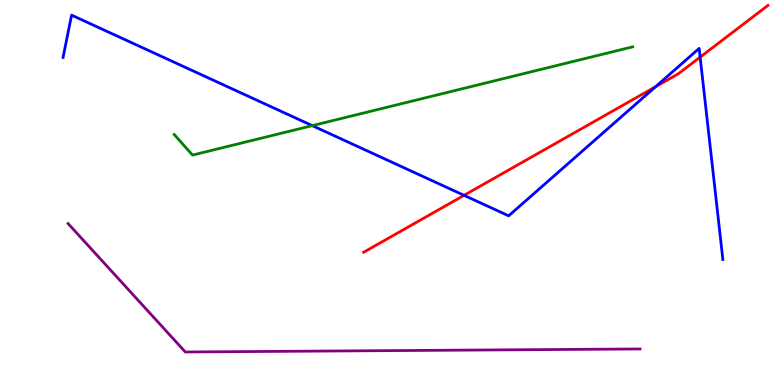[{'lines': ['blue', 'red'], 'intersections': [{'x': 5.99, 'y': 4.93}, {'x': 8.46, 'y': 7.75}, {'x': 9.03, 'y': 8.52}]}, {'lines': ['green', 'red'], 'intersections': []}, {'lines': ['purple', 'red'], 'intersections': []}, {'lines': ['blue', 'green'], 'intersections': [{'x': 4.03, 'y': 6.74}]}, {'lines': ['blue', 'purple'], 'intersections': []}, {'lines': ['green', 'purple'], 'intersections': []}]